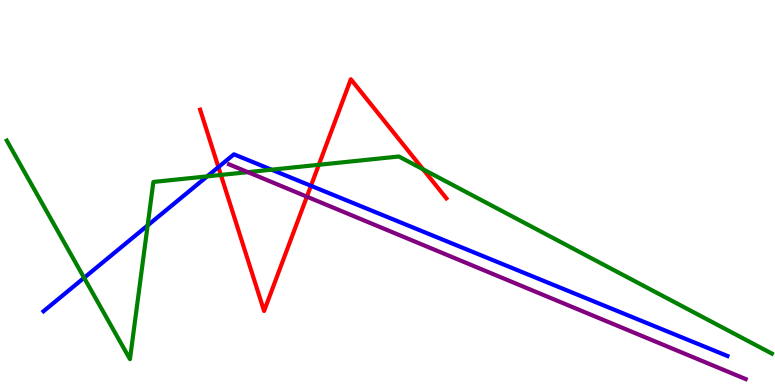[{'lines': ['blue', 'red'], 'intersections': [{'x': 2.82, 'y': 5.66}, {'x': 4.01, 'y': 5.17}]}, {'lines': ['green', 'red'], 'intersections': [{'x': 2.85, 'y': 5.46}, {'x': 4.11, 'y': 5.72}, {'x': 5.46, 'y': 5.6}]}, {'lines': ['purple', 'red'], 'intersections': [{'x': 3.96, 'y': 4.89}]}, {'lines': ['blue', 'green'], 'intersections': [{'x': 1.09, 'y': 2.78}, {'x': 1.9, 'y': 4.14}, {'x': 2.67, 'y': 5.42}, {'x': 3.5, 'y': 5.59}]}, {'lines': ['blue', 'purple'], 'intersections': []}, {'lines': ['green', 'purple'], 'intersections': [{'x': 3.2, 'y': 5.53}]}]